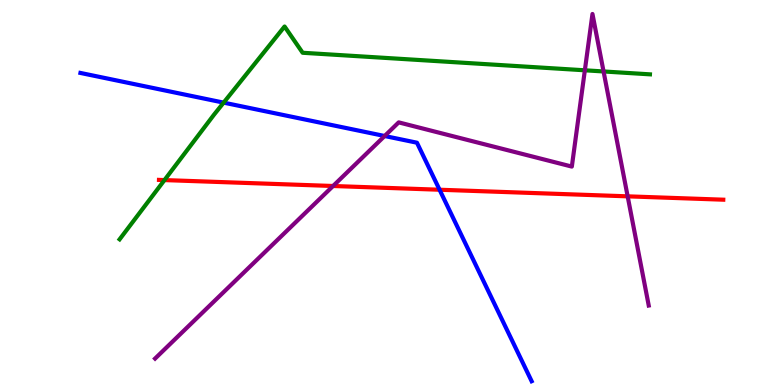[{'lines': ['blue', 'red'], 'intersections': [{'x': 5.67, 'y': 5.07}]}, {'lines': ['green', 'red'], 'intersections': [{'x': 2.12, 'y': 5.32}]}, {'lines': ['purple', 'red'], 'intersections': [{'x': 4.3, 'y': 5.17}, {'x': 8.1, 'y': 4.9}]}, {'lines': ['blue', 'green'], 'intersections': [{'x': 2.89, 'y': 7.33}]}, {'lines': ['blue', 'purple'], 'intersections': [{'x': 4.96, 'y': 6.47}]}, {'lines': ['green', 'purple'], 'intersections': [{'x': 7.55, 'y': 8.17}, {'x': 7.79, 'y': 8.14}]}]